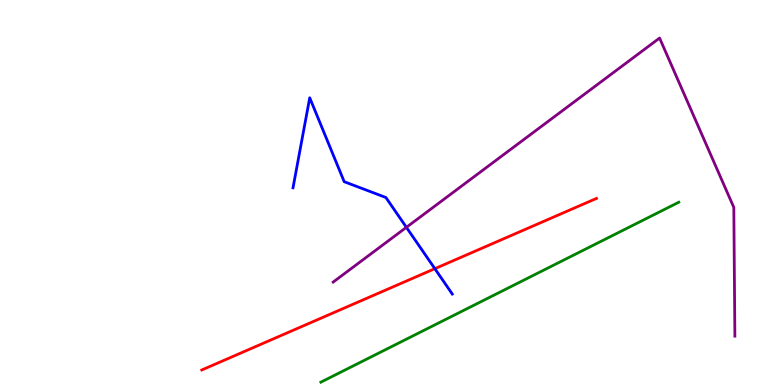[{'lines': ['blue', 'red'], 'intersections': [{'x': 5.61, 'y': 3.02}]}, {'lines': ['green', 'red'], 'intersections': []}, {'lines': ['purple', 'red'], 'intersections': []}, {'lines': ['blue', 'green'], 'intersections': []}, {'lines': ['blue', 'purple'], 'intersections': [{'x': 5.24, 'y': 4.1}]}, {'lines': ['green', 'purple'], 'intersections': []}]